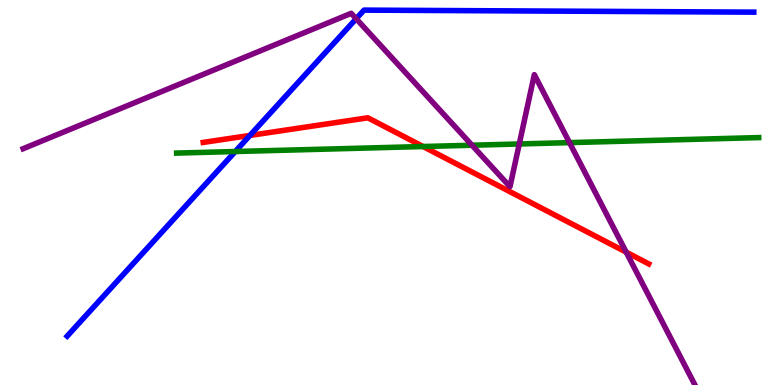[{'lines': ['blue', 'red'], 'intersections': [{'x': 3.22, 'y': 6.48}]}, {'lines': ['green', 'red'], 'intersections': [{'x': 5.46, 'y': 6.19}]}, {'lines': ['purple', 'red'], 'intersections': [{'x': 8.08, 'y': 3.45}]}, {'lines': ['blue', 'green'], 'intersections': [{'x': 3.04, 'y': 6.06}]}, {'lines': ['blue', 'purple'], 'intersections': [{'x': 4.6, 'y': 9.51}]}, {'lines': ['green', 'purple'], 'intersections': [{'x': 6.09, 'y': 6.23}, {'x': 6.7, 'y': 6.26}, {'x': 7.35, 'y': 6.3}]}]